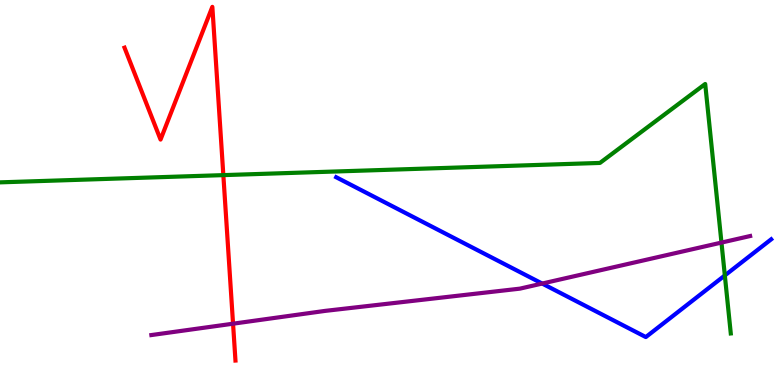[{'lines': ['blue', 'red'], 'intersections': []}, {'lines': ['green', 'red'], 'intersections': [{'x': 2.88, 'y': 5.45}]}, {'lines': ['purple', 'red'], 'intersections': [{'x': 3.01, 'y': 1.59}]}, {'lines': ['blue', 'green'], 'intersections': [{'x': 9.35, 'y': 2.85}]}, {'lines': ['blue', 'purple'], 'intersections': [{'x': 7.0, 'y': 2.63}]}, {'lines': ['green', 'purple'], 'intersections': [{'x': 9.31, 'y': 3.7}]}]